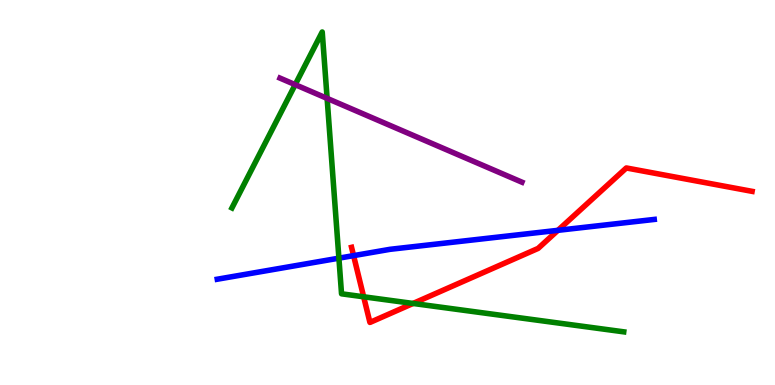[{'lines': ['blue', 'red'], 'intersections': [{'x': 4.56, 'y': 3.36}, {'x': 7.2, 'y': 4.02}]}, {'lines': ['green', 'red'], 'intersections': [{'x': 4.69, 'y': 2.29}, {'x': 5.33, 'y': 2.12}]}, {'lines': ['purple', 'red'], 'intersections': []}, {'lines': ['blue', 'green'], 'intersections': [{'x': 4.37, 'y': 3.29}]}, {'lines': ['blue', 'purple'], 'intersections': []}, {'lines': ['green', 'purple'], 'intersections': [{'x': 3.81, 'y': 7.8}, {'x': 4.22, 'y': 7.44}]}]